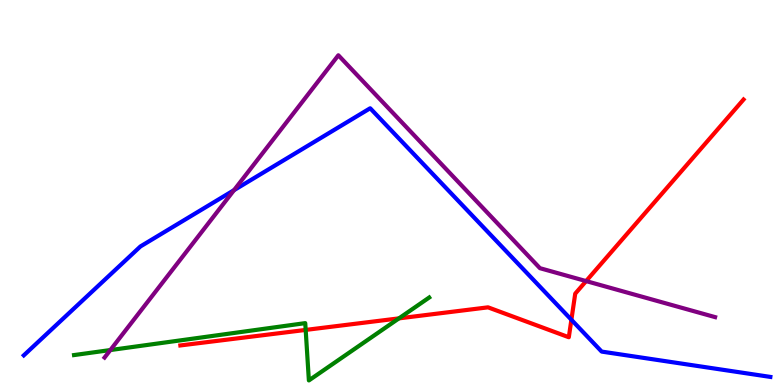[{'lines': ['blue', 'red'], 'intersections': [{'x': 7.37, 'y': 1.69}]}, {'lines': ['green', 'red'], 'intersections': [{'x': 3.94, 'y': 1.43}, {'x': 5.15, 'y': 1.73}]}, {'lines': ['purple', 'red'], 'intersections': [{'x': 7.56, 'y': 2.7}]}, {'lines': ['blue', 'green'], 'intersections': []}, {'lines': ['blue', 'purple'], 'intersections': [{'x': 3.02, 'y': 5.06}]}, {'lines': ['green', 'purple'], 'intersections': [{'x': 1.42, 'y': 0.908}]}]